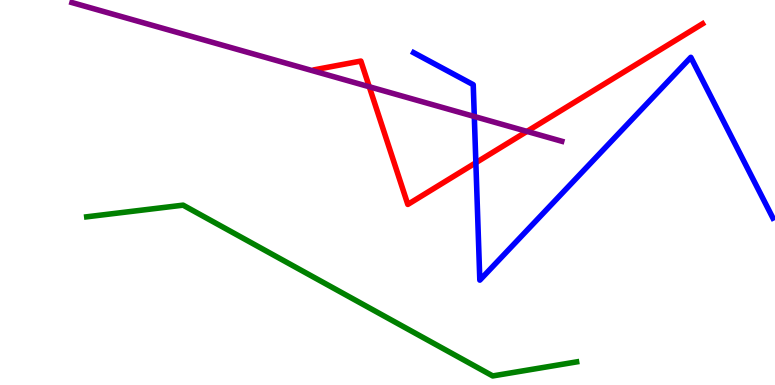[{'lines': ['blue', 'red'], 'intersections': [{'x': 6.14, 'y': 5.77}]}, {'lines': ['green', 'red'], 'intersections': []}, {'lines': ['purple', 'red'], 'intersections': [{'x': 4.76, 'y': 7.75}, {'x': 6.8, 'y': 6.59}]}, {'lines': ['blue', 'green'], 'intersections': []}, {'lines': ['blue', 'purple'], 'intersections': [{'x': 6.12, 'y': 6.97}]}, {'lines': ['green', 'purple'], 'intersections': []}]